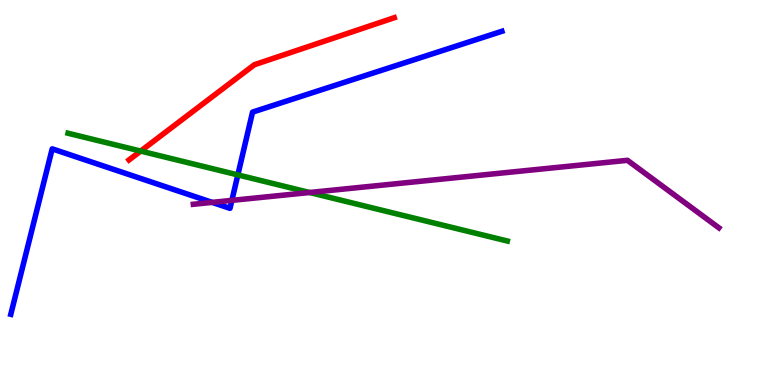[{'lines': ['blue', 'red'], 'intersections': []}, {'lines': ['green', 'red'], 'intersections': [{'x': 1.82, 'y': 6.08}]}, {'lines': ['purple', 'red'], 'intersections': []}, {'lines': ['blue', 'green'], 'intersections': [{'x': 3.07, 'y': 5.46}]}, {'lines': ['blue', 'purple'], 'intersections': [{'x': 2.74, 'y': 4.74}, {'x': 2.99, 'y': 4.8}]}, {'lines': ['green', 'purple'], 'intersections': [{'x': 3.99, 'y': 5.0}]}]